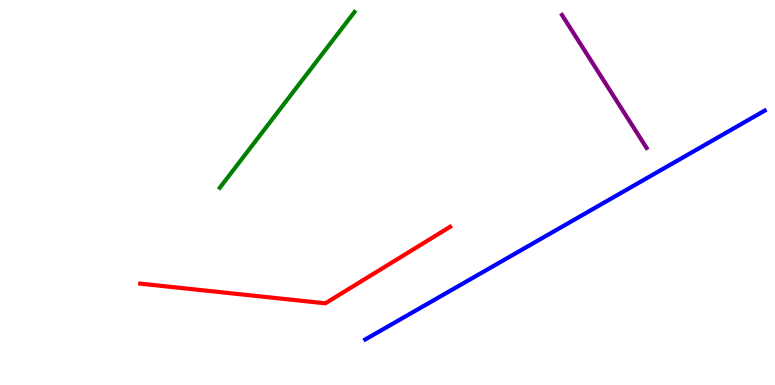[{'lines': ['blue', 'red'], 'intersections': []}, {'lines': ['green', 'red'], 'intersections': []}, {'lines': ['purple', 'red'], 'intersections': []}, {'lines': ['blue', 'green'], 'intersections': []}, {'lines': ['blue', 'purple'], 'intersections': []}, {'lines': ['green', 'purple'], 'intersections': []}]